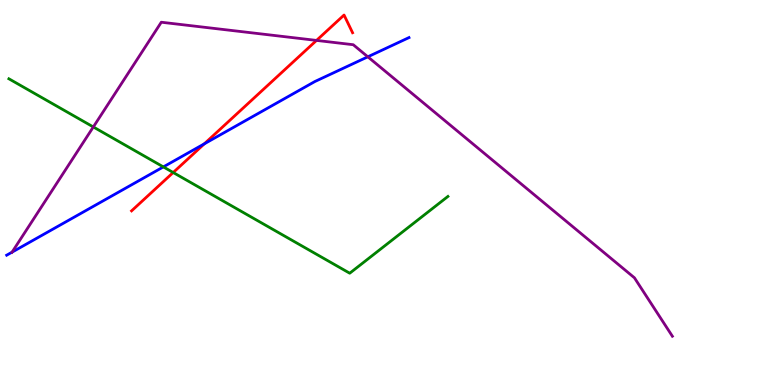[{'lines': ['blue', 'red'], 'intersections': [{'x': 2.64, 'y': 6.26}]}, {'lines': ['green', 'red'], 'intersections': [{'x': 2.23, 'y': 5.52}]}, {'lines': ['purple', 'red'], 'intersections': [{'x': 4.08, 'y': 8.95}]}, {'lines': ['blue', 'green'], 'intersections': [{'x': 2.11, 'y': 5.66}]}, {'lines': ['blue', 'purple'], 'intersections': [{'x': 0.156, 'y': 3.45}, {'x': 4.75, 'y': 8.52}]}, {'lines': ['green', 'purple'], 'intersections': [{'x': 1.2, 'y': 6.7}]}]